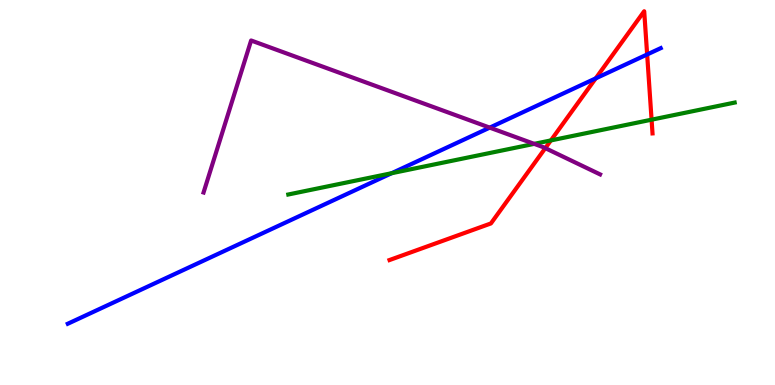[{'lines': ['blue', 'red'], 'intersections': [{'x': 7.69, 'y': 7.96}, {'x': 8.35, 'y': 8.59}]}, {'lines': ['green', 'red'], 'intersections': [{'x': 7.11, 'y': 6.35}, {'x': 8.41, 'y': 6.89}]}, {'lines': ['purple', 'red'], 'intersections': [{'x': 7.04, 'y': 6.15}]}, {'lines': ['blue', 'green'], 'intersections': [{'x': 5.05, 'y': 5.5}]}, {'lines': ['blue', 'purple'], 'intersections': [{'x': 6.32, 'y': 6.69}]}, {'lines': ['green', 'purple'], 'intersections': [{'x': 6.89, 'y': 6.26}]}]